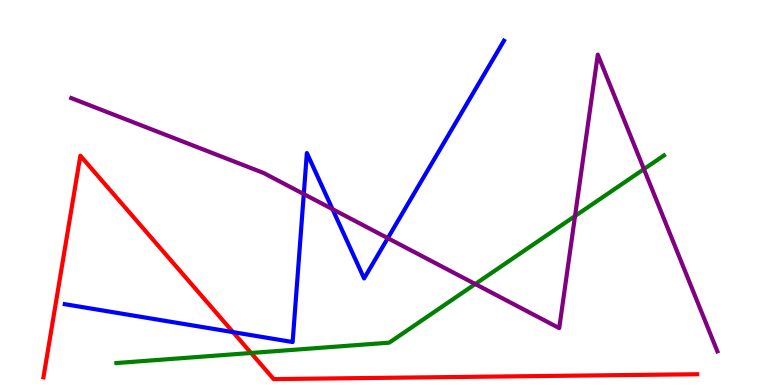[{'lines': ['blue', 'red'], 'intersections': [{'x': 3.01, 'y': 1.37}]}, {'lines': ['green', 'red'], 'intersections': [{'x': 3.24, 'y': 0.832}]}, {'lines': ['purple', 'red'], 'intersections': []}, {'lines': ['blue', 'green'], 'intersections': []}, {'lines': ['blue', 'purple'], 'intersections': [{'x': 3.92, 'y': 4.96}, {'x': 4.29, 'y': 4.57}, {'x': 5.0, 'y': 3.81}]}, {'lines': ['green', 'purple'], 'intersections': [{'x': 6.13, 'y': 2.62}, {'x': 7.42, 'y': 4.39}, {'x': 8.31, 'y': 5.61}]}]